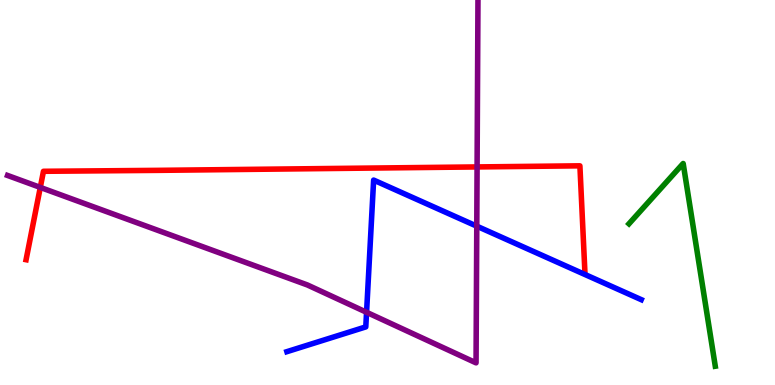[{'lines': ['blue', 'red'], 'intersections': []}, {'lines': ['green', 'red'], 'intersections': []}, {'lines': ['purple', 'red'], 'intersections': [{'x': 0.52, 'y': 5.13}, {'x': 6.16, 'y': 5.66}]}, {'lines': ['blue', 'green'], 'intersections': []}, {'lines': ['blue', 'purple'], 'intersections': [{'x': 4.73, 'y': 1.89}, {'x': 6.15, 'y': 4.13}]}, {'lines': ['green', 'purple'], 'intersections': []}]